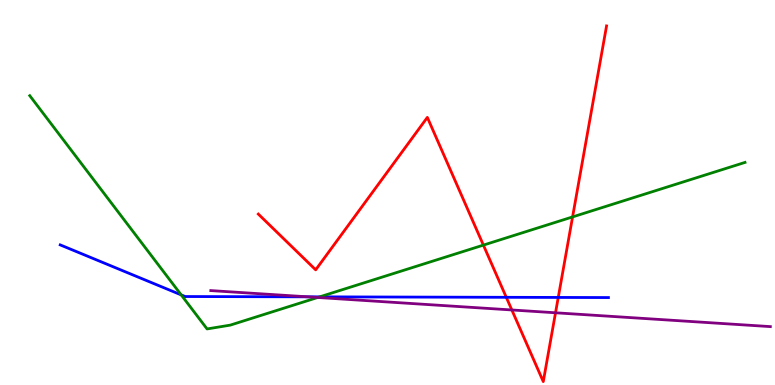[{'lines': ['blue', 'red'], 'intersections': [{'x': 6.53, 'y': 2.28}, {'x': 7.2, 'y': 2.27}]}, {'lines': ['green', 'red'], 'intersections': [{'x': 6.24, 'y': 3.63}, {'x': 7.39, 'y': 4.37}]}, {'lines': ['purple', 'red'], 'intersections': [{'x': 6.6, 'y': 1.95}, {'x': 7.17, 'y': 1.88}]}, {'lines': ['blue', 'green'], 'intersections': [{'x': 2.34, 'y': 2.34}, {'x': 4.12, 'y': 2.29}]}, {'lines': ['blue', 'purple'], 'intersections': [{'x': 3.97, 'y': 2.29}]}, {'lines': ['green', 'purple'], 'intersections': [{'x': 4.1, 'y': 2.27}]}]